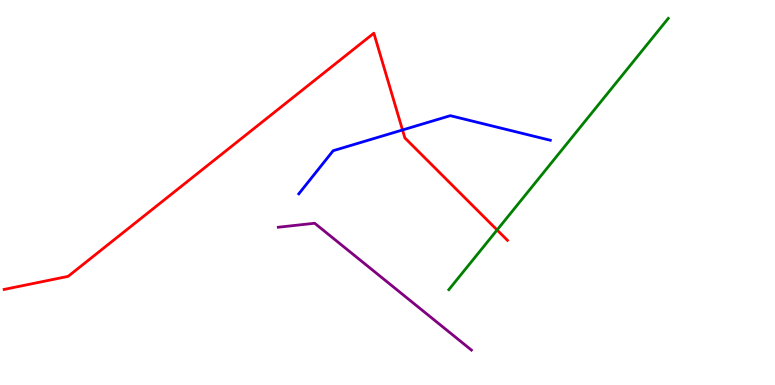[{'lines': ['blue', 'red'], 'intersections': [{'x': 5.19, 'y': 6.62}]}, {'lines': ['green', 'red'], 'intersections': [{'x': 6.41, 'y': 4.03}]}, {'lines': ['purple', 'red'], 'intersections': []}, {'lines': ['blue', 'green'], 'intersections': []}, {'lines': ['blue', 'purple'], 'intersections': []}, {'lines': ['green', 'purple'], 'intersections': []}]